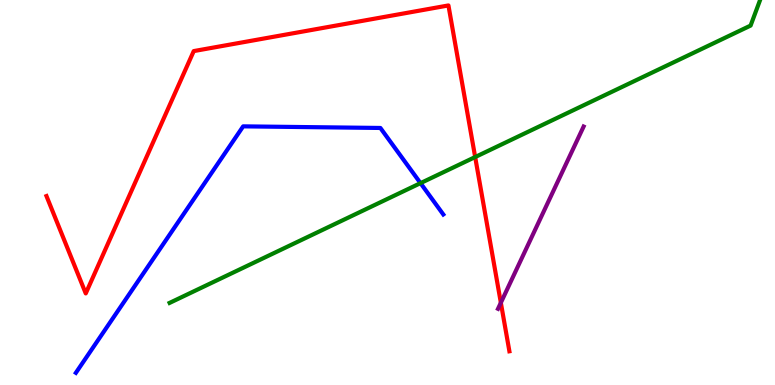[{'lines': ['blue', 'red'], 'intersections': []}, {'lines': ['green', 'red'], 'intersections': [{'x': 6.13, 'y': 5.92}]}, {'lines': ['purple', 'red'], 'intersections': [{'x': 6.46, 'y': 2.14}]}, {'lines': ['blue', 'green'], 'intersections': [{'x': 5.43, 'y': 5.24}]}, {'lines': ['blue', 'purple'], 'intersections': []}, {'lines': ['green', 'purple'], 'intersections': []}]